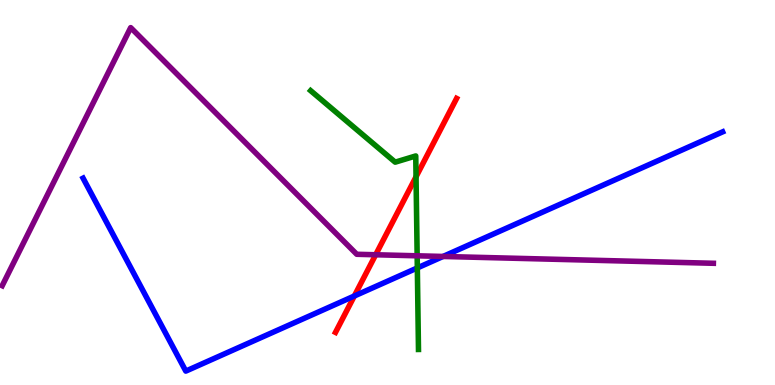[{'lines': ['blue', 'red'], 'intersections': [{'x': 4.57, 'y': 2.31}]}, {'lines': ['green', 'red'], 'intersections': [{'x': 5.37, 'y': 5.41}]}, {'lines': ['purple', 'red'], 'intersections': [{'x': 4.85, 'y': 3.38}]}, {'lines': ['blue', 'green'], 'intersections': [{'x': 5.38, 'y': 3.04}]}, {'lines': ['blue', 'purple'], 'intersections': [{'x': 5.72, 'y': 3.34}]}, {'lines': ['green', 'purple'], 'intersections': [{'x': 5.38, 'y': 3.36}]}]